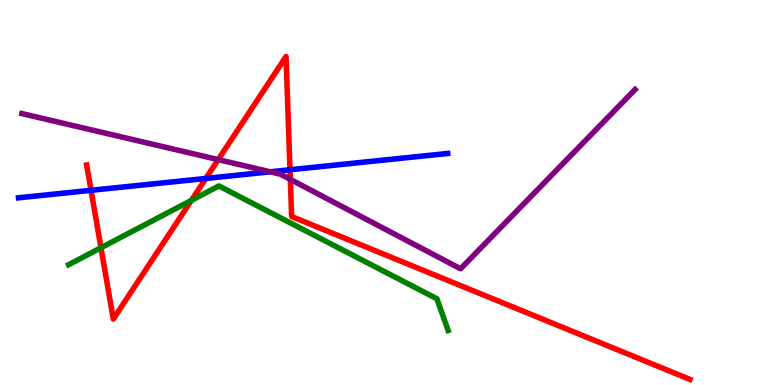[{'lines': ['blue', 'red'], 'intersections': [{'x': 1.17, 'y': 5.06}, {'x': 2.66, 'y': 5.36}, {'x': 3.74, 'y': 5.59}]}, {'lines': ['green', 'red'], 'intersections': [{'x': 1.3, 'y': 3.56}, {'x': 2.47, 'y': 4.8}]}, {'lines': ['purple', 'red'], 'intersections': [{'x': 2.82, 'y': 5.85}, {'x': 3.75, 'y': 5.34}]}, {'lines': ['blue', 'green'], 'intersections': []}, {'lines': ['blue', 'purple'], 'intersections': [{'x': 3.49, 'y': 5.54}]}, {'lines': ['green', 'purple'], 'intersections': []}]